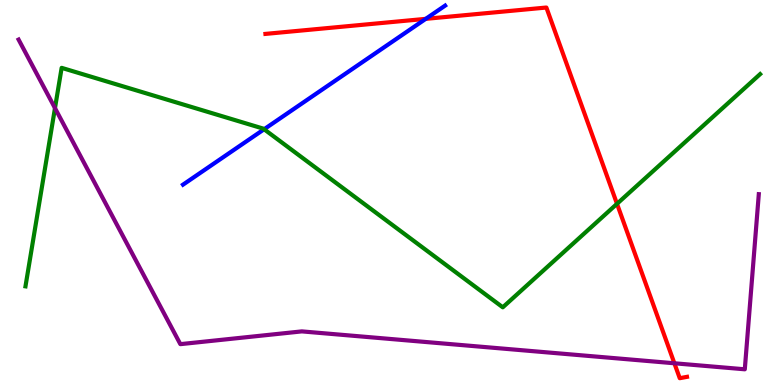[{'lines': ['blue', 'red'], 'intersections': [{'x': 5.49, 'y': 9.51}]}, {'lines': ['green', 'red'], 'intersections': [{'x': 7.96, 'y': 4.71}]}, {'lines': ['purple', 'red'], 'intersections': [{'x': 8.7, 'y': 0.564}]}, {'lines': ['blue', 'green'], 'intersections': [{'x': 3.41, 'y': 6.64}]}, {'lines': ['blue', 'purple'], 'intersections': []}, {'lines': ['green', 'purple'], 'intersections': [{'x': 0.709, 'y': 7.19}]}]